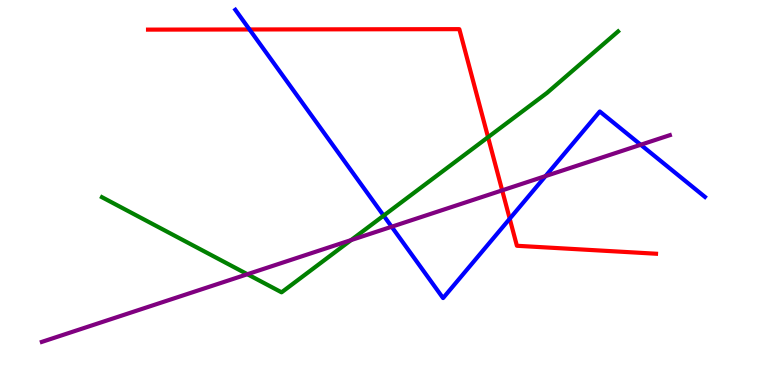[{'lines': ['blue', 'red'], 'intersections': [{'x': 3.22, 'y': 9.23}, {'x': 6.58, 'y': 4.32}]}, {'lines': ['green', 'red'], 'intersections': [{'x': 6.3, 'y': 6.44}]}, {'lines': ['purple', 'red'], 'intersections': [{'x': 6.48, 'y': 5.06}]}, {'lines': ['blue', 'green'], 'intersections': [{'x': 4.95, 'y': 4.4}]}, {'lines': ['blue', 'purple'], 'intersections': [{'x': 5.05, 'y': 4.11}, {'x': 7.04, 'y': 5.43}, {'x': 8.27, 'y': 6.24}]}, {'lines': ['green', 'purple'], 'intersections': [{'x': 3.19, 'y': 2.88}, {'x': 4.53, 'y': 3.76}]}]